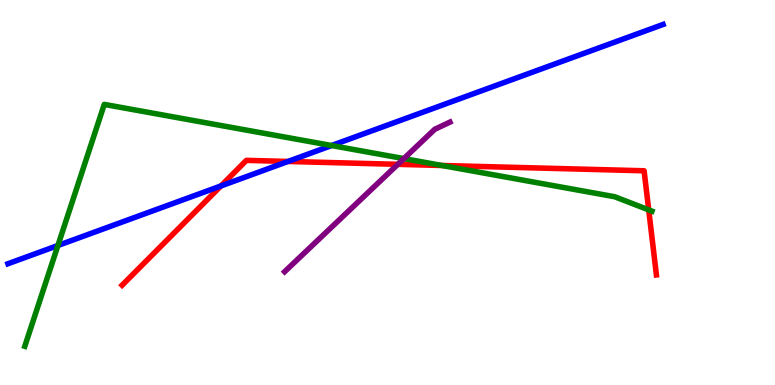[{'lines': ['blue', 'red'], 'intersections': [{'x': 2.85, 'y': 5.17}, {'x': 3.72, 'y': 5.81}]}, {'lines': ['green', 'red'], 'intersections': [{'x': 5.7, 'y': 5.7}, {'x': 8.37, 'y': 4.55}]}, {'lines': ['purple', 'red'], 'intersections': [{'x': 5.13, 'y': 5.73}]}, {'lines': ['blue', 'green'], 'intersections': [{'x': 0.747, 'y': 3.62}, {'x': 4.28, 'y': 6.22}]}, {'lines': ['blue', 'purple'], 'intersections': []}, {'lines': ['green', 'purple'], 'intersections': [{'x': 5.21, 'y': 5.88}]}]